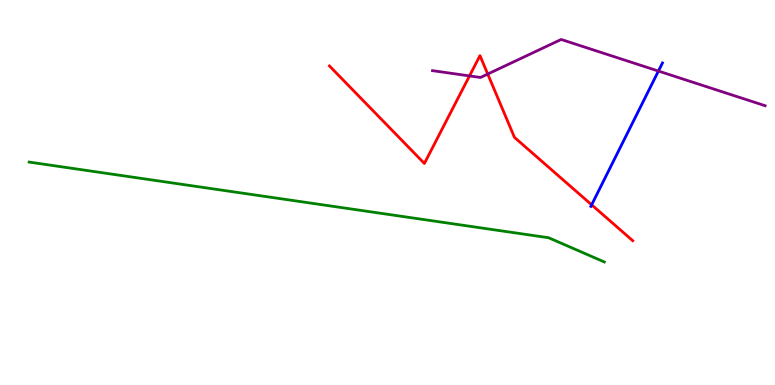[{'lines': ['blue', 'red'], 'intersections': [{'x': 7.63, 'y': 4.68}]}, {'lines': ['green', 'red'], 'intersections': []}, {'lines': ['purple', 'red'], 'intersections': [{'x': 6.06, 'y': 8.03}, {'x': 6.29, 'y': 8.08}]}, {'lines': ['blue', 'green'], 'intersections': []}, {'lines': ['blue', 'purple'], 'intersections': [{'x': 8.5, 'y': 8.15}]}, {'lines': ['green', 'purple'], 'intersections': []}]